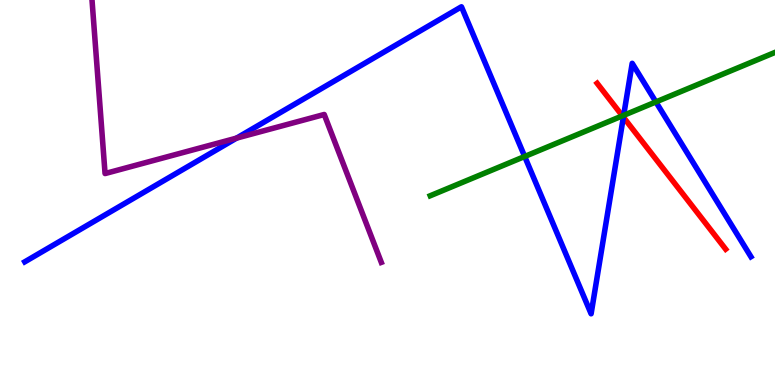[{'lines': ['blue', 'red'], 'intersections': [{'x': 8.04, 'y': 6.96}]}, {'lines': ['green', 'red'], 'intersections': [{'x': 8.03, 'y': 6.99}]}, {'lines': ['purple', 'red'], 'intersections': []}, {'lines': ['blue', 'green'], 'intersections': [{'x': 6.77, 'y': 5.94}, {'x': 8.05, 'y': 7.0}, {'x': 8.46, 'y': 7.35}]}, {'lines': ['blue', 'purple'], 'intersections': [{'x': 3.05, 'y': 6.41}]}, {'lines': ['green', 'purple'], 'intersections': []}]